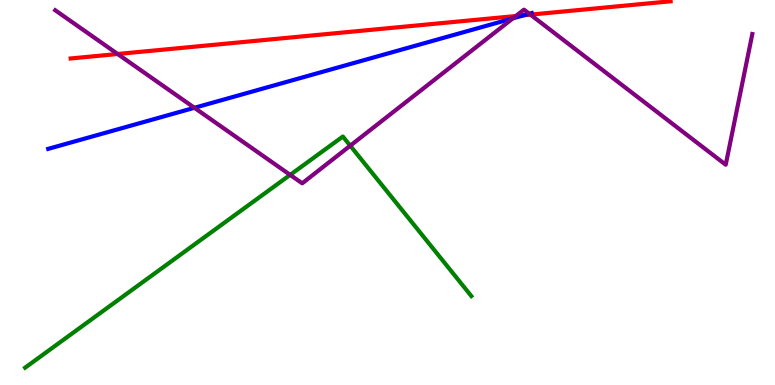[{'lines': ['blue', 'red'], 'intersections': [{'x': 6.76, 'y': 9.6}]}, {'lines': ['green', 'red'], 'intersections': []}, {'lines': ['purple', 'red'], 'intersections': [{'x': 1.52, 'y': 8.6}, {'x': 6.66, 'y': 9.58}, {'x': 6.84, 'y': 9.62}]}, {'lines': ['blue', 'green'], 'intersections': []}, {'lines': ['blue', 'purple'], 'intersections': [{'x': 2.51, 'y': 7.2}, {'x': 6.62, 'y': 9.52}, {'x': 6.83, 'y': 9.64}]}, {'lines': ['green', 'purple'], 'intersections': [{'x': 3.74, 'y': 5.46}, {'x': 4.52, 'y': 6.22}]}]